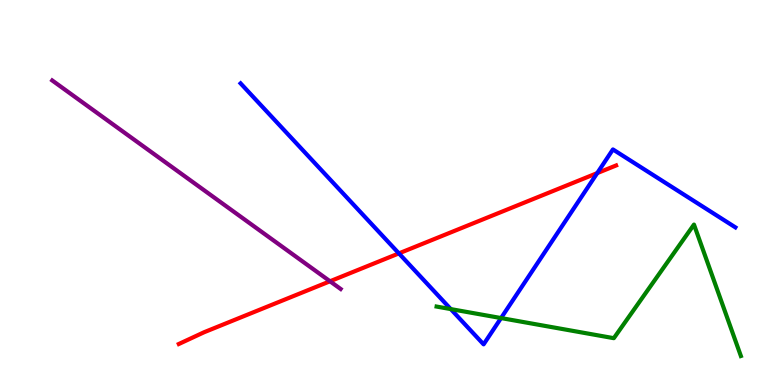[{'lines': ['blue', 'red'], 'intersections': [{'x': 5.15, 'y': 3.42}, {'x': 7.71, 'y': 5.5}]}, {'lines': ['green', 'red'], 'intersections': []}, {'lines': ['purple', 'red'], 'intersections': [{'x': 4.26, 'y': 2.69}]}, {'lines': ['blue', 'green'], 'intersections': [{'x': 5.82, 'y': 1.97}, {'x': 6.47, 'y': 1.74}]}, {'lines': ['blue', 'purple'], 'intersections': []}, {'lines': ['green', 'purple'], 'intersections': []}]